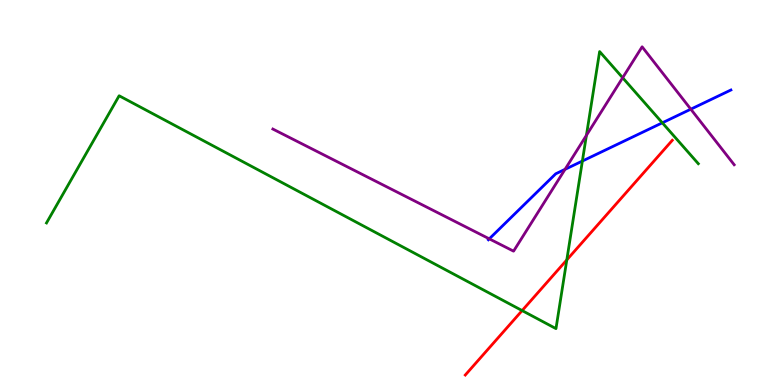[{'lines': ['blue', 'red'], 'intersections': []}, {'lines': ['green', 'red'], 'intersections': [{'x': 6.74, 'y': 1.93}, {'x': 7.31, 'y': 3.25}]}, {'lines': ['purple', 'red'], 'intersections': []}, {'lines': ['blue', 'green'], 'intersections': [{'x': 7.51, 'y': 5.82}, {'x': 8.55, 'y': 6.81}]}, {'lines': ['blue', 'purple'], 'intersections': [{'x': 6.31, 'y': 3.8}, {'x': 7.29, 'y': 5.6}, {'x': 8.91, 'y': 7.16}]}, {'lines': ['green', 'purple'], 'intersections': [{'x': 7.57, 'y': 6.48}, {'x': 8.03, 'y': 7.98}]}]